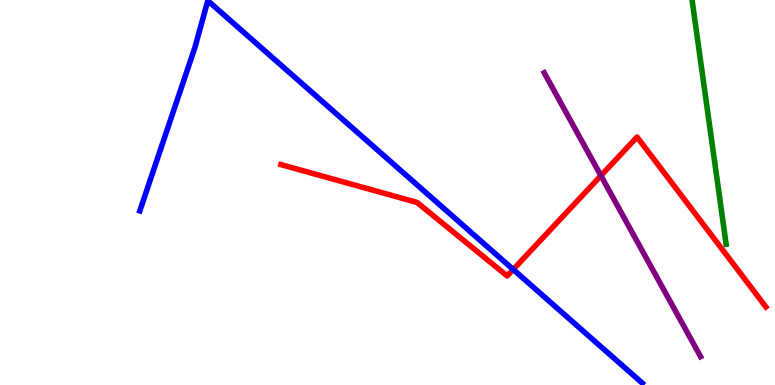[{'lines': ['blue', 'red'], 'intersections': [{'x': 6.62, 'y': 3.0}]}, {'lines': ['green', 'red'], 'intersections': []}, {'lines': ['purple', 'red'], 'intersections': [{'x': 7.75, 'y': 5.44}]}, {'lines': ['blue', 'green'], 'intersections': []}, {'lines': ['blue', 'purple'], 'intersections': []}, {'lines': ['green', 'purple'], 'intersections': []}]